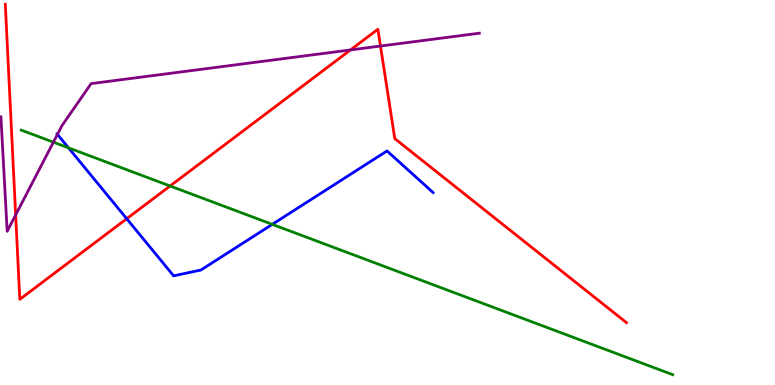[{'lines': ['blue', 'red'], 'intersections': [{'x': 1.63, 'y': 4.32}]}, {'lines': ['green', 'red'], 'intersections': [{'x': 2.19, 'y': 5.17}]}, {'lines': ['purple', 'red'], 'intersections': [{'x': 0.202, 'y': 4.42}, {'x': 4.52, 'y': 8.7}, {'x': 4.91, 'y': 8.8}]}, {'lines': ['blue', 'green'], 'intersections': [{'x': 0.884, 'y': 6.16}, {'x': 3.51, 'y': 4.17}]}, {'lines': ['blue', 'purple'], 'intersections': [{'x': 0.741, 'y': 6.51}]}, {'lines': ['green', 'purple'], 'intersections': [{'x': 0.689, 'y': 6.31}]}]